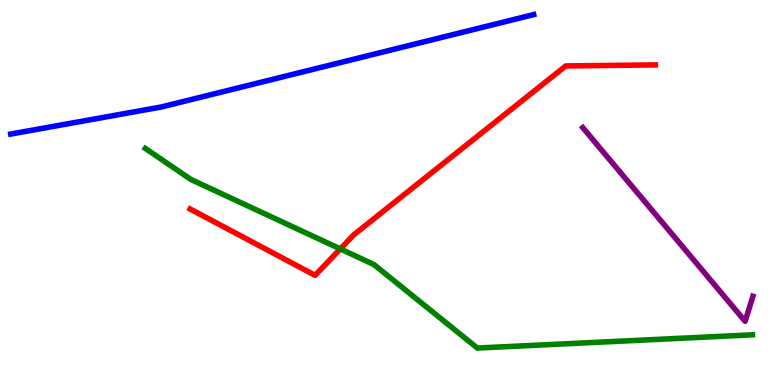[{'lines': ['blue', 'red'], 'intersections': []}, {'lines': ['green', 'red'], 'intersections': [{'x': 4.39, 'y': 3.53}]}, {'lines': ['purple', 'red'], 'intersections': []}, {'lines': ['blue', 'green'], 'intersections': []}, {'lines': ['blue', 'purple'], 'intersections': []}, {'lines': ['green', 'purple'], 'intersections': []}]